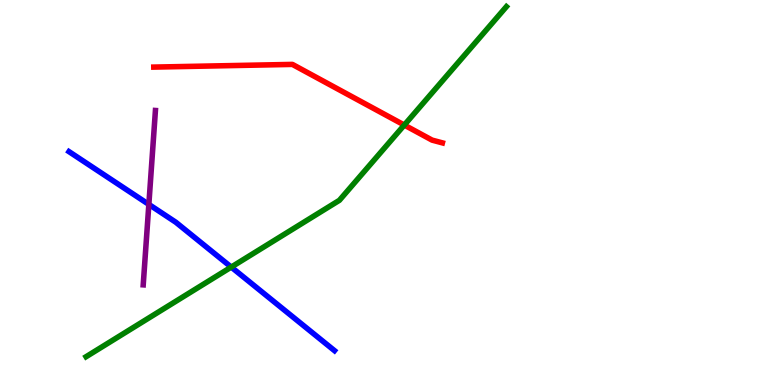[{'lines': ['blue', 'red'], 'intersections': []}, {'lines': ['green', 'red'], 'intersections': [{'x': 5.22, 'y': 6.75}]}, {'lines': ['purple', 'red'], 'intersections': []}, {'lines': ['blue', 'green'], 'intersections': [{'x': 2.98, 'y': 3.06}]}, {'lines': ['blue', 'purple'], 'intersections': [{'x': 1.92, 'y': 4.69}]}, {'lines': ['green', 'purple'], 'intersections': []}]